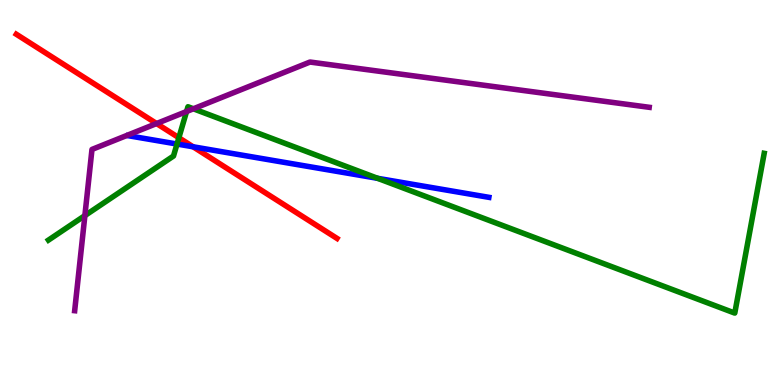[{'lines': ['blue', 'red'], 'intersections': [{'x': 2.49, 'y': 6.19}]}, {'lines': ['green', 'red'], 'intersections': [{'x': 2.31, 'y': 6.42}]}, {'lines': ['purple', 'red'], 'intersections': [{'x': 2.02, 'y': 6.79}]}, {'lines': ['blue', 'green'], 'intersections': [{'x': 2.28, 'y': 6.26}, {'x': 4.87, 'y': 5.37}]}, {'lines': ['blue', 'purple'], 'intersections': []}, {'lines': ['green', 'purple'], 'intersections': [{'x': 1.1, 'y': 4.4}, {'x': 2.41, 'y': 7.1}, {'x': 2.5, 'y': 7.17}]}]